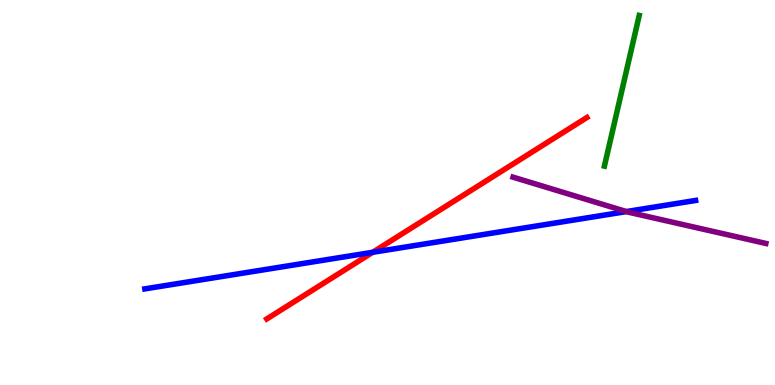[{'lines': ['blue', 'red'], 'intersections': [{'x': 4.81, 'y': 3.45}]}, {'lines': ['green', 'red'], 'intersections': []}, {'lines': ['purple', 'red'], 'intersections': []}, {'lines': ['blue', 'green'], 'intersections': []}, {'lines': ['blue', 'purple'], 'intersections': [{'x': 8.08, 'y': 4.5}]}, {'lines': ['green', 'purple'], 'intersections': []}]